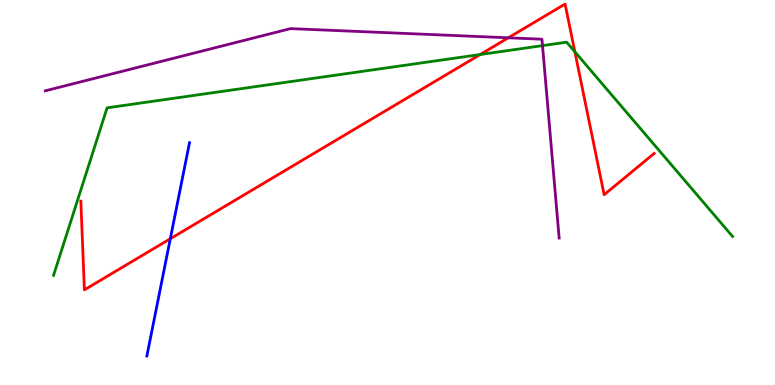[{'lines': ['blue', 'red'], 'intersections': [{'x': 2.2, 'y': 3.8}]}, {'lines': ['green', 'red'], 'intersections': [{'x': 6.2, 'y': 8.58}, {'x': 7.42, 'y': 8.65}]}, {'lines': ['purple', 'red'], 'intersections': [{'x': 6.56, 'y': 9.02}]}, {'lines': ['blue', 'green'], 'intersections': []}, {'lines': ['blue', 'purple'], 'intersections': []}, {'lines': ['green', 'purple'], 'intersections': [{'x': 7.0, 'y': 8.82}]}]